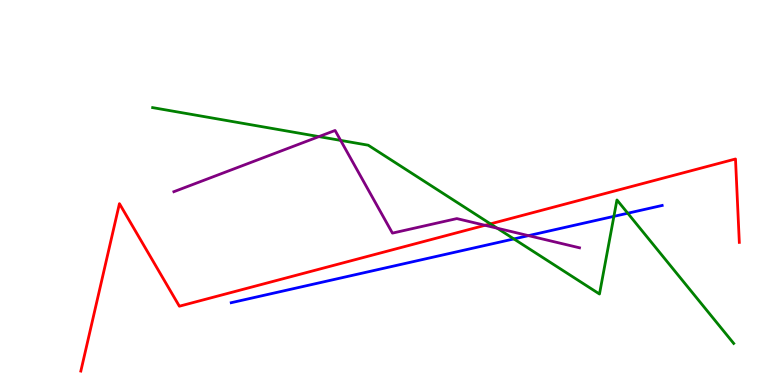[{'lines': ['blue', 'red'], 'intersections': []}, {'lines': ['green', 'red'], 'intersections': [{'x': 6.33, 'y': 4.19}]}, {'lines': ['purple', 'red'], 'intersections': [{'x': 6.26, 'y': 4.15}]}, {'lines': ['blue', 'green'], 'intersections': [{'x': 6.63, 'y': 3.79}, {'x': 7.92, 'y': 4.38}, {'x': 8.1, 'y': 4.46}]}, {'lines': ['blue', 'purple'], 'intersections': [{'x': 6.82, 'y': 3.88}]}, {'lines': ['green', 'purple'], 'intersections': [{'x': 4.12, 'y': 6.45}, {'x': 4.4, 'y': 6.35}, {'x': 6.42, 'y': 4.07}]}]